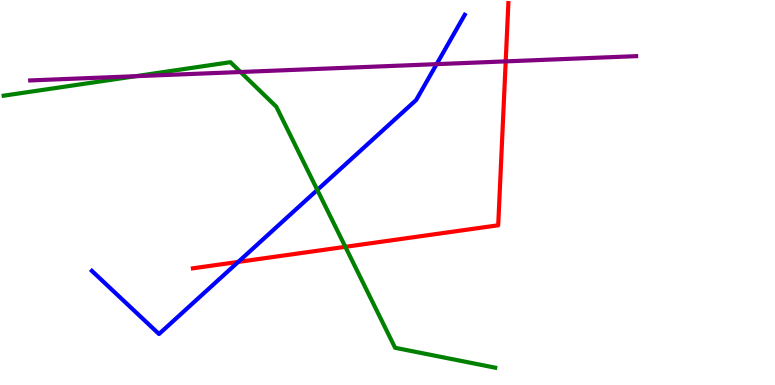[{'lines': ['blue', 'red'], 'intersections': [{'x': 3.07, 'y': 3.2}]}, {'lines': ['green', 'red'], 'intersections': [{'x': 4.46, 'y': 3.59}]}, {'lines': ['purple', 'red'], 'intersections': [{'x': 6.53, 'y': 8.41}]}, {'lines': ['blue', 'green'], 'intersections': [{'x': 4.09, 'y': 5.07}]}, {'lines': ['blue', 'purple'], 'intersections': [{'x': 5.63, 'y': 8.33}]}, {'lines': ['green', 'purple'], 'intersections': [{'x': 1.75, 'y': 8.02}, {'x': 3.1, 'y': 8.13}]}]